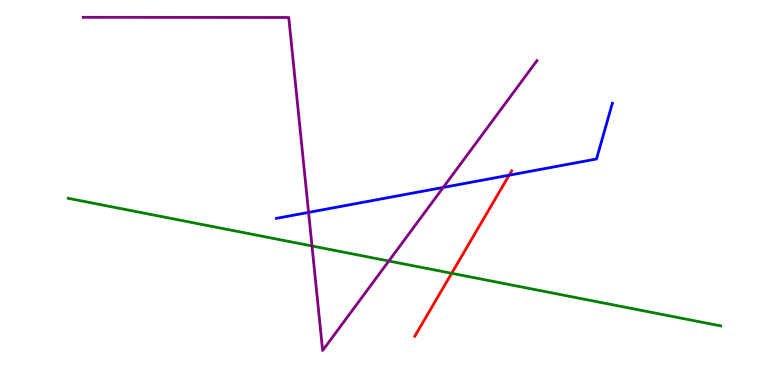[{'lines': ['blue', 'red'], 'intersections': [{'x': 6.57, 'y': 5.45}]}, {'lines': ['green', 'red'], 'intersections': [{'x': 5.83, 'y': 2.9}]}, {'lines': ['purple', 'red'], 'intersections': []}, {'lines': ['blue', 'green'], 'intersections': []}, {'lines': ['blue', 'purple'], 'intersections': [{'x': 3.98, 'y': 4.48}, {'x': 5.72, 'y': 5.13}]}, {'lines': ['green', 'purple'], 'intersections': [{'x': 4.03, 'y': 3.61}, {'x': 5.02, 'y': 3.22}]}]